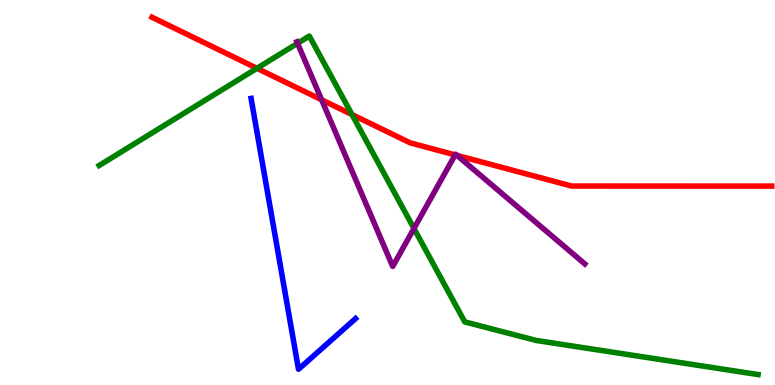[{'lines': ['blue', 'red'], 'intersections': []}, {'lines': ['green', 'red'], 'intersections': [{'x': 3.32, 'y': 8.23}, {'x': 4.54, 'y': 7.02}]}, {'lines': ['purple', 'red'], 'intersections': [{'x': 4.15, 'y': 7.41}, {'x': 5.87, 'y': 5.98}, {'x': 5.9, 'y': 5.96}]}, {'lines': ['blue', 'green'], 'intersections': []}, {'lines': ['blue', 'purple'], 'intersections': []}, {'lines': ['green', 'purple'], 'intersections': [{'x': 3.84, 'y': 8.87}, {'x': 5.34, 'y': 4.07}]}]